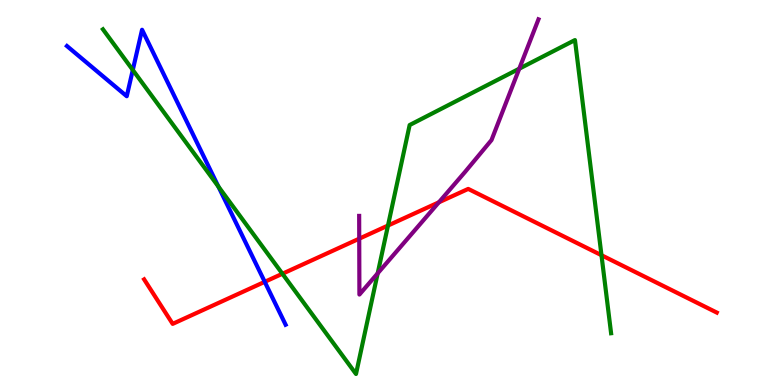[{'lines': ['blue', 'red'], 'intersections': [{'x': 3.42, 'y': 2.68}]}, {'lines': ['green', 'red'], 'intersections': [{'x': 3.64, 'y': 2.89}, {'x': 5.01, 'y': 4.14}, {'x': 7.76, 'y': 3.37}]}, {'lines': ['purple', 'red'], 'intersections': [{'x': 4.64, 'y': 3.8}, {'x': 5.66, 'y': 4.75}]}, {'lines': ['blue', 'green'], 'intersections': [{'x': 1.71, 'y': 8.18}, {'x': 2.82, 'y': 5.16}]}, {'lines': ['blue', 'purple'], 'intersections': []}, {'lines': ['green', 'purple'], 'intersections': [{'x': 4.87, 'y': 2.9}, {'x': 6.7, 'y': 8.22}]}]